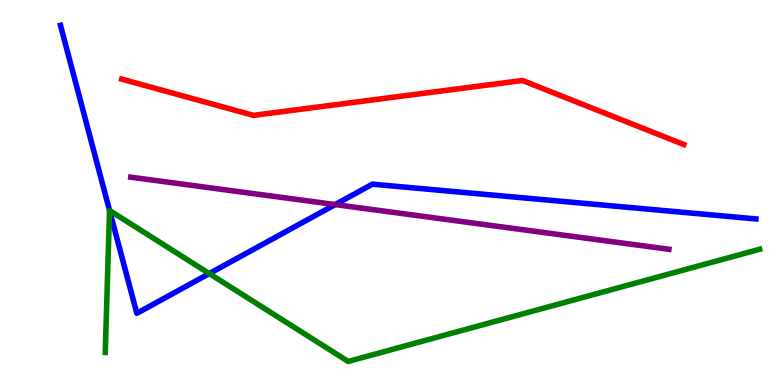[{'lines': ['blue', 'red'], 'intersections': []}, {'lines': ['green', 'red'], 'intersections': []}, {'lines': ['purple', 'red'], 'intersections': []}, {'lines': ['blue', 'green'], 'intersections': [{'x': 1.41, 'y': 4.53}, {'x': 2.7, 'y': 2.89}]}, {'lines': ['blue', 'purple'], 'intersections': [{'x': 4.32, 'y': 4.69}]}, {'lines': ['green', 'purple'], 'intersections': []}]